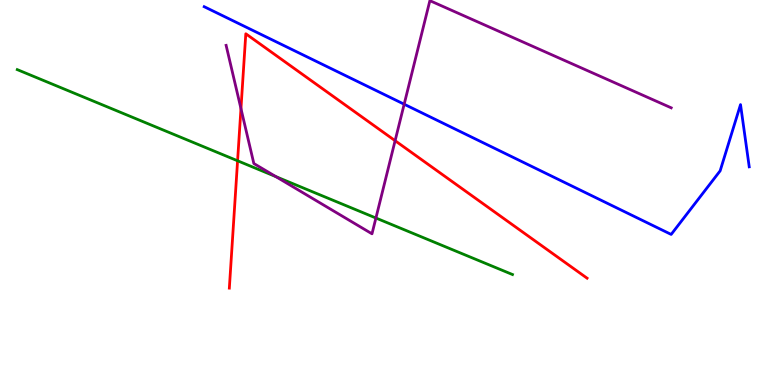[{'lines': ['blue', 'red'], 'intersections': []}, {'lines': ['green', 'red'], 'intersections': [{'x': 3.07, 'y': 5.82}]}, {'lines': ['purple', 'red'], 'intersections': [{'x': 3.11, 'y': 7.18}, {'x': 5.1, 'y': 6.35}]}, {'lines': ['blue', 'green'], 'intersections': []}, {'lines': ['blue', 'purple'], 'intersections': [{'x': 5.22, 'y': 7.29}]}, {'lines': ['green', 'purple'], 'intersections': [{'x': 3.56, 'y': 5.41}, {'x': 4.85, 'y': 4.34}]}]